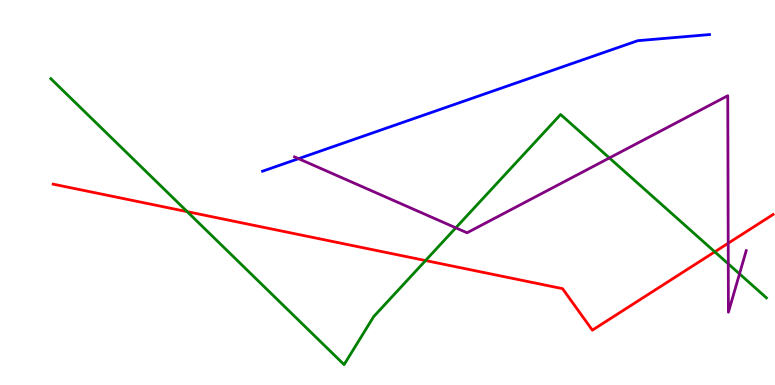[{'lines': ['blue', 'red'], 'intersections': []}, {'lines': ['green', 'red'], 'intersections': [{'x': 2.42, 'y': 4.5}, {'x': 5.49, 'y': 3.23}, {'x': 9.22, 'y': 3.46}]}, {'lines': ['purple', 'red'], 'intersections': [{'x': 9.4, 'y': 3.68}]}, {'lines': ['blue', 'green'], 'intersections': []}, {'lines': ['blue', 'purple'], 'intersections': [{'x': 3.85, 'y': 5.88}]}, {'lines': ['green', 'purple'], 'intersections': [{'x': 5.88, 'y': 4.08}, {'x': 7.86, 'y': 5.9}, {'x': 9.4, 'y': 3.15}, {'x': 9.54, 'y': 2.89}]}]